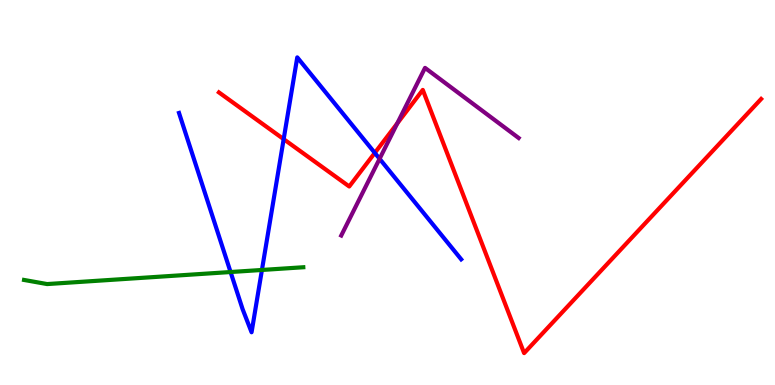[{'lines': ['blue', 'red'], 'intersections': [{'x': 3.66, 'y': 6.39}, {'x': 4.84, 'y': 6.03}]}, {'lines': ['green', 'red'], 'intersections': []}, {'lines': ['purple', 'red'], 'intersections': [{'x': 5.13, 'y': 6.79}]}, {'lines': ['blue', 'green'], 'intersections': [{'x': 2.98, 'y': 2.93}, {'x': 3.38, 'y': 2.99}]}, {'lines': ['blue', 'purple'], 'intersections': [{'x': 4.9, 'y': 5.88}]}, {'lines': ['green', 'purple'], 'intersections': []}]